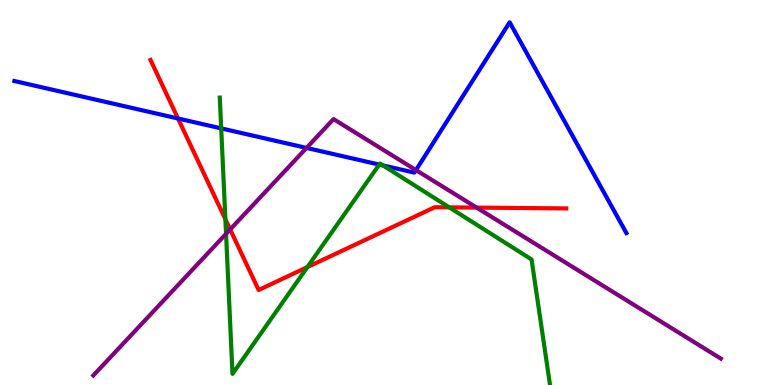[{'lines': ['blue', 'red'], 'intersections': [{'x': 2.3, 'y': 6.92}]}, {'lines': ['green', 'red'], 'intersections': [{'x': 2.91, 'y': 4.31}, {'x': 3.97, 'y': 3.06}, {'x': 5.8, 'y': 4.61}]}, {'lines': ['purple', 'red'], 'intersections': [{'x': 2.97, 'y': 4.04}, {'x': 6.15, 'y': 4.61}]}, {'lines': ['blue', 'green'], 'intersections': [{'x': 2.85, 'y': 6.67}, {'x': 4.89, 'y': 5.73}, {'x': 4.94, 'y': 5.7}]}, {'lines': ['blue', 'purple'], 'intersections': [{'x': 3.96, 'y': 6.16}, {'x': 5.37, 'y': 5.58}]}, {'lines': ['green', 'purple'], 'intersections': [{'x': 2.92, 'y': 3.93}]}]